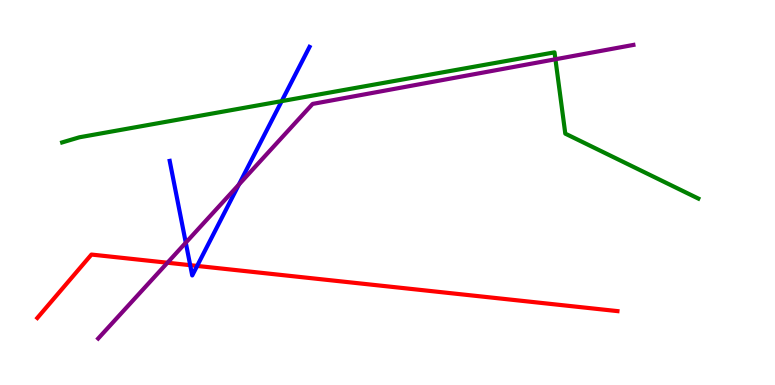[{'lines': ['blue', 'red'], 'intersections': [{'x': 2.45, 'y': 3.11}, {'x': 2.54, 'y': 3.09}]}, {'lines': ['green', 'red'], 'intersections': []}, {'lines': ['purple', 'red'], 'intersections': [{'x': 2.16, 'y': 3.18}]}, {'lines': ['blue', 'green'], 'intersections': [{'x': 3.63, 'y': 7.37}]}, {'lines': ['blue', 'purple'], 'intersections': [{'x': 2.4, 'y': 3.7}, {'x': 3.08, 'y': 5.2}]}, {'lines': ['green', 'purple'], 'intersections': [{'x': 7.17, 'y': 8.46}]}]